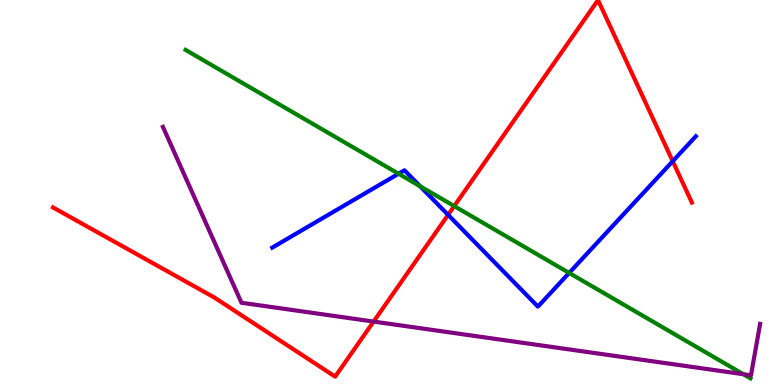[{'lines': ['blue', 'red'], 'intersections': [{'x': 5.78, 'y': 4.42}, {'x': 8.68, 'y': 5.81}]}, {'lines': ['green', 'red'], 'intersections': [{'x': 5.86, 'y': 4.65}]}, {'lines': ['purple', 'red'], 'intersections': [{'x': 4.82, 'y': 1.65}]}, {'lines': ['blue', 'green'], 'intersections': [{'x': 5.14, 'y': 5.49}, {'x': 5.42, 'y': 5.16}, {'x': 7.34, 'y': 2.91}]}, {'lines': ['blue', 'purple'], 'intersections': []}, {'lines': ['green', 'purple'], 'intersections': [{'x': 9.59, 'y': 0.28}]}]